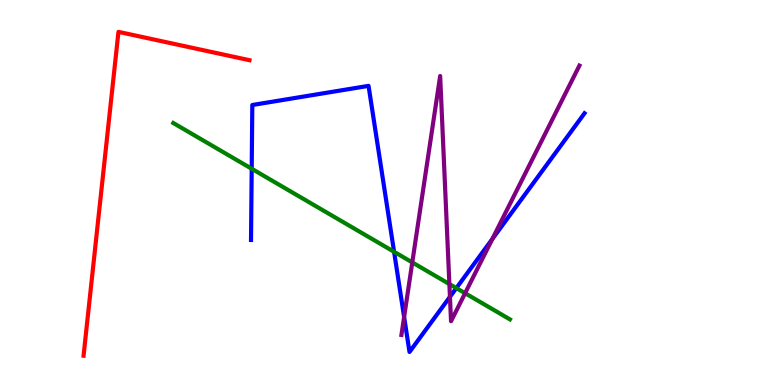[{'lines': ['blue', 'red'], 'intersections': []}, {'lines': ['green', 'red'], 'intersections': []}, {'lines': ['purple', 'red'], 'intersections': []}, {'lines': ['blue', 'green'], 'intersections': [{'x': 3.25, 'y': 5.62}, {'x': 5.08, 'y': 3.46}, {'x': 5.89, 'y': 2.52}]}, {'lines': ['blue', 'purple'], 'intersections': [{'x': 5.21, 'y': 1.77}, {'x': 5.81, 'y': 2.29}, {'x': 6.35, 'y': 3.79}]}, {'lines': ['green', 'purple'], 'intersections': [{'x': 5.32, 'y': 3.18}, {'x': 5.8, 'y': 2.62}, {'x': 6.0, 'y': 2.38}]}]